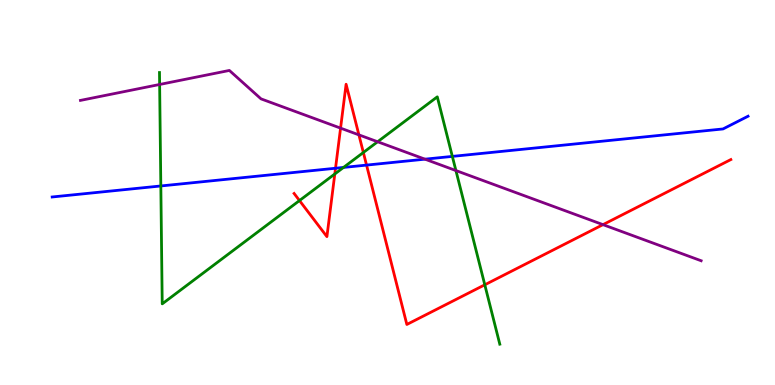[{'lines': ['blue', 'red'], 'intersections': [{'x': 4.33, 'y': 5.63}, {'x': 4.73, 'y': 5.71}]}, {'lines': ['green', 'red'], 'intersections': [{'x': 3.86, 'y': 4.79}, {'x': 4.32, 'y': 5.48}, {'x': 4.69, 'y': 6.04}, {'x': 6.26, 'y': 2.6}]}, {'lines': ['purple', 'red'], 'intersections': [{'x': 4.39, 'y': 6.67}, {'x': 4.63, 'y': 6.5}, {'x': 7.78, 'y': 4.17}]}, {'lines': ['blue', 'green'], 'intersections': [{'x': 2.08, 'y': 5.17}, {'x': 4.43, 'y': 5.65}, {'x': 5.84, 'y': 5.94}]}, {'lines': ['blue', 'purple'], 'intersections': [{'x': 5.48, 'y': 5.87}]}, {'lines': ['green', 'purple'], 'intersections': [{'x': 2.06, 'y': 7.81}, {'x': 4.87, 'y': 6.32}, {'x': 5.88, 'y': 5.57}]}]